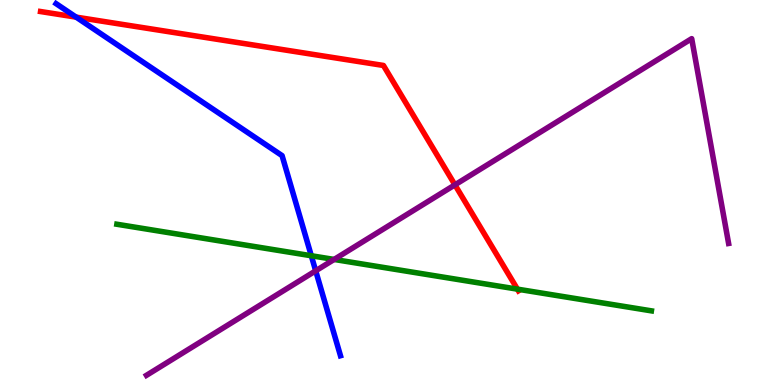[{'lines': ['blue', 'red'], 'intersections': [{'x': 0.982, 'y': 9.56}]}, {'lines': ['green', 'red'], 'intersections': [{'x': 6.68, 'y': 2.49}]}, {'lines': ['purple', 'red'], 'intersections': [{'x': 5.87, 'y': 5.2}]}, {'lines': ['blue', 'green'], 'intersections': [{'x': 4.02, 'y': 3.36}]}, {'lines': ['blue', 'purple'], 'intersections': [{'x': 4.07, 'y': 2.97}]}, {'lines': ['green', 'purple'], 'intersections': [{'x': 4.31, 'y': 3.26}]}]